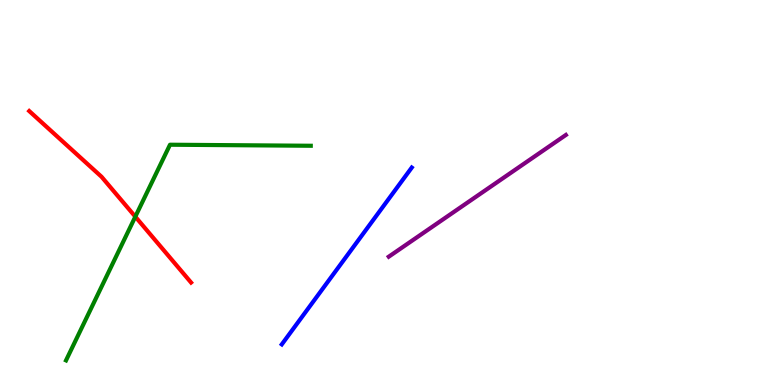[{'lines': ['blue', 'red'], 'intersections': []}, {'lines': ['green', 'red'], 'intersections': [{'x': 1.75, 'y': 4.37}]}, {'lines': ['purple', 'red'], 'intersections': []}, {'lines': ['blue', 'green'], 'intersections': []}, {'lines': ['blue', 'purple'], 'intersections': []}, {'lines': ['green', 'purple'], 'intersections': []}]